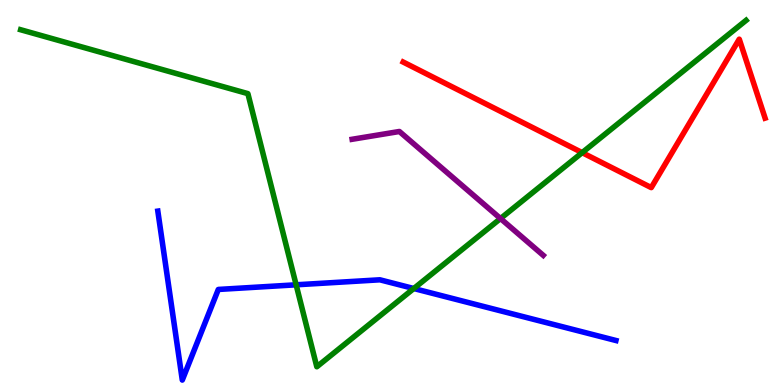[{'lines': ['blue', 'red'], 'intersections': []}, {'lines': ['green', 'red'], 'intersections': [{'x': 7.51, 'y': 6.04}]}, {'lines': ['purple', 'red'], 'intersections': []}, {'lines': ['blue', 'green'], 'intersections': [{'x': 3.82, 'y': 2.6}, {'x': 5.34, 'y': 2.51}]}, {'lines': ['blue', 'purple'], 'intersections': []}, {'lines': ['green', 'purple'], 'intersections': [{'x': 6.46, 'y': 4.32}]}]